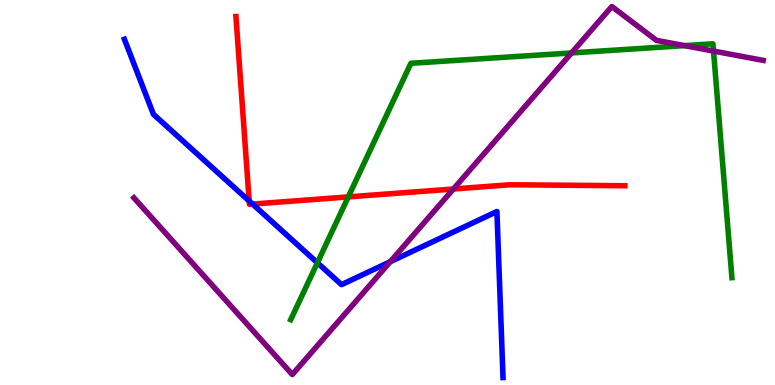[{'lines': ['blue', 'red'], 'intersections': [{'x': 3.22, 'y': 4.78}, {'x': 3.26, 'y': 4.7}]}, {'lines': ['green', 'red'], 'intersections': [{'x': 4.49, 'y': 4.89}]}, {'lines': ['purple', 'red'], 'intersections': [{'x': 5.85, 'y': 5.09}]}, {'lines': ['blue', 'green'], 'intersections': [{'x': 4.1, 'y': 3.17}]}, {'lines': ['blue', 'purple'], 'intersections': [{'x': 5.04, 'y': 3.2}]}, {'lines': ['green', 'purple'], 'intersections': [{'x': 7.37, 'y': 8.63}, {'x': 8.83, 'y': 8.81}, {'x': 9.21, 'y': 8.67}]}]